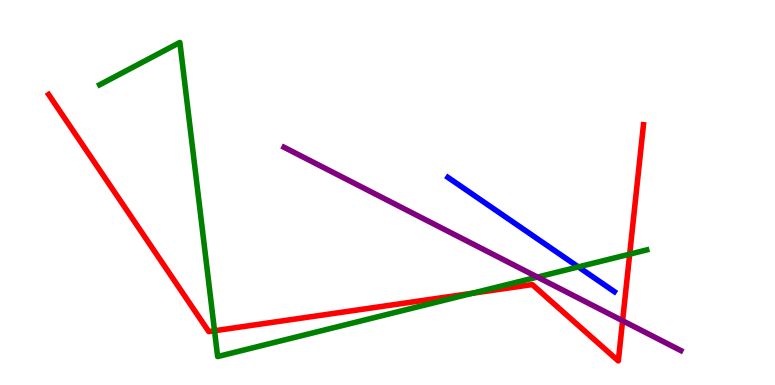[{'lines': ['blue', 'red'], 'intersections': []}, {'lines': ['green', 'red'], 'intersections': [{'x': 2.77, 'y': 1.41}, {'x': 6.09, 'y': 2.38}, {'x': 8.13, 'y': 3.4}]}, {'lines': ['purple', 'red'], 'intersections': [{'x': 8.03, 'y': 1.67}]}, {'lines': ['blue', 'green'], 'intersections': [{'x': 7.46, 'y': 3.07}]}, {'lines': ['blue', 'purple'], 'intersections': []}, {'lines': ['green', 'purple'], 'intersections': [{'x': 6.93, 'y': 2.8}]}]